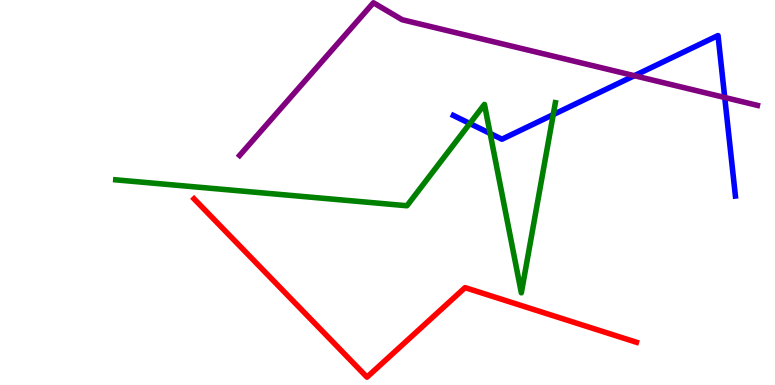[{'lines': ['blue', 'red'], 'intersections': []}, {'lines': ['green', 'red'], 'intersections': []}, {'lines': ['purple', 'red'], 'intersections': []}, {'lines': ['blue', 'green'], 'intersections': [{'x': 6.06, 'y': 6.79}, {'x': 6.32, 'y': 6.53}, {'x': 7.14, 'y': 7.02}]}, {'lines': ['blue', 'purple'], 'intersections': [{'x': 8.19, 'y': 8.03}, {'x': 9.35, 'y': 7.47}]}, {'lines': ['green', 'purple'], 'intersections': []}]